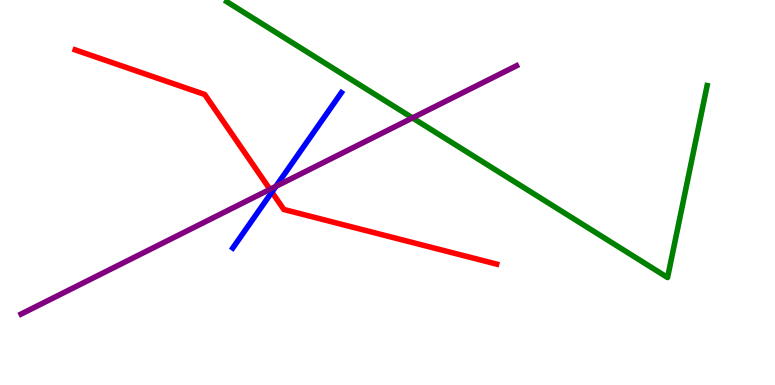[{'lines': ['blue', 'red'], 'intersections': [{'x': 3.51, 'y': 5.01}]}, {'lines': ['green', 'red'], 'intersections': []}, {'lines': ['purple', 'red'], 'intersections': [{'x': 3.48, 'y': 5.08}]}, {'lines': ['blue', 'green'], 'intersections': []}, {'lines': ['blue', 'purple'], 'intersections': [{'x': 3.56, 'y': 5.16}]}, {'lines': ['green', 'purple'], 'intersections': [{'x': 5.32, 'y': 6.94}]}]